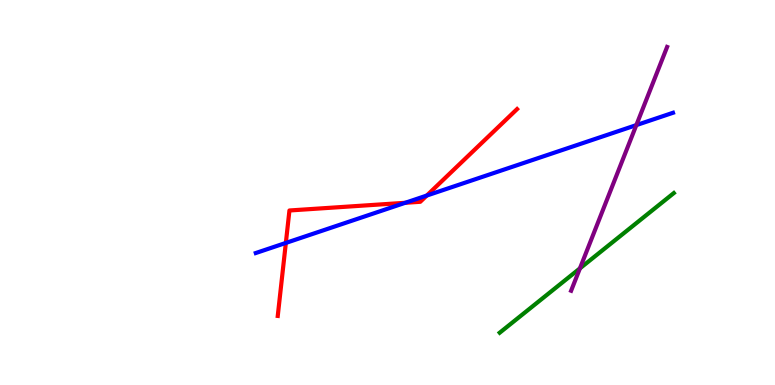[{'lines': ['blue', 'red'], 'intersections': [{'x': 3.69, 'y': 3.69}, {'x': 5.23, 'y': 4.73}, {'x': 5.51, 'y': 4.92}]}, {'lines': ['green', 'red'], 'intersections': []}, {'lines': ['purple', 'red'], 'intersections': []}, {'lines': ['blue', 'green'], 'intersections': []}, {'lines': ['blue', 'purple'], 'intersections': [{'x': 8.21, 'y': 6.75}]}, {'lines': ['green', 'purple'], 'intersections': [{'x': 7.48, 'y': 3.03}]}]